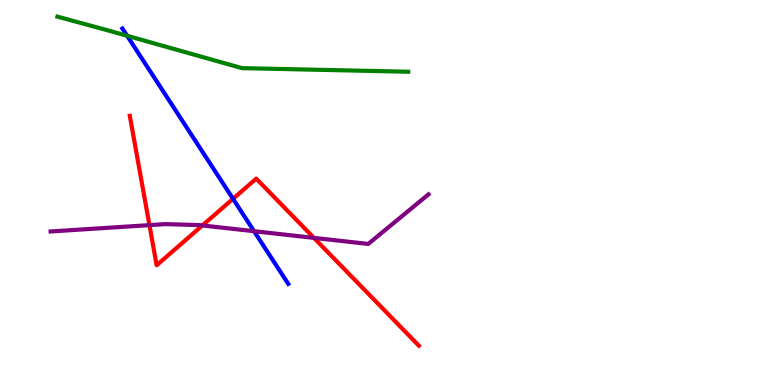[{'lines': ['blue', 'red'], 'intersections': [{'x': 3.01, 'y': 4.84}]}, {'lines': ['green', 'red'], 'intersections': []}, {'lines': ['purple', 'red'], 'intersections': [{'x': 1.93, 'y': 4.15}, {'x': 2.61, 'y': 4.14}, {'x': 4.05, 'y': 3.82}]}, {'lines': ['blue', 'green'], 'intersections': [{'x': 1.64, 'y': 9.07}]}, {'lines': ['blue', 'purple'], 'intersections': [{'x': 3.28, 'y': 3.99}]}, {'lines': ['green', 'purple'], 'intersections': []}]